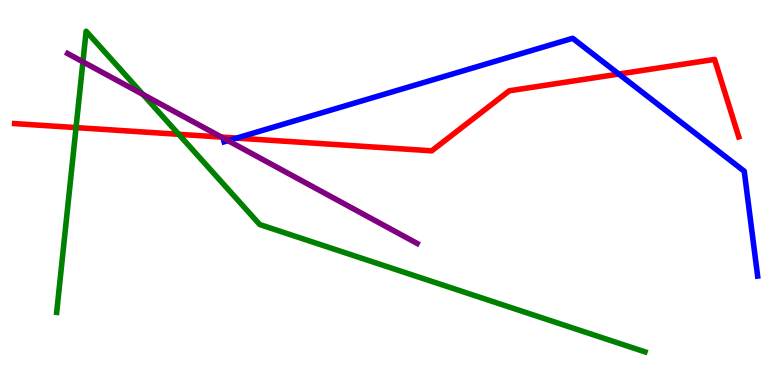[{'lines': ['blue', 'red'], 'intersections': [{'x': 3.05, 'y': 6.41}, {'x': 7.98, 'y': 8.08}]}, {'lines': ['green', 'red'], 'intersections': [{'x': 0.981, 'y': 6.69}, {'x': 2.31, 'y': 6.51}]}, {'lines': ['purple', 'red'], 'intersections': [{'x': 2.86, 'y': 6.44}]}, {'lines': ['blue', 'green'], 'intersections': []}, {'lines': ['blue', 'purple'], 'intersections': [{'x': 2.94, 'y': 6.35}]}, {'lines': ['green', 'purple'], 'intersections': [{'x': 1.07, 'y': 8.39}, {'x': 1.84, 'y': 7.55}]}]